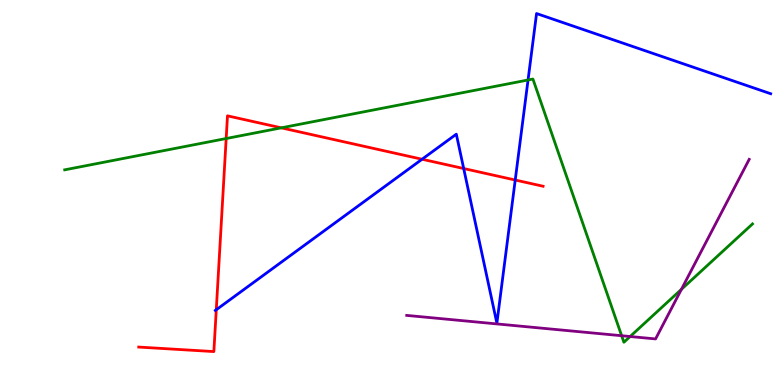[{'lines': ['blue', 'red'], 'intersections': [{'x': 2.79, 'y': 1.95}, {'x': 5.45, 'y': 5.86}, {'x': 5.98, 'y': 5.62}, {'x': 6.65, 'y': 5.32}]}, {'lines': ['green', 'red'], 'intersections': [{'x': 2.92, 'y': 6.4}, {'x': 3.63, 'y': 6.68}]}, {'lines': ['purple', 'red'], 'intersections': []}, {'lines': ['blue', 'green'], 'intersections': [{'x': 6.81, 'y': 7.92}]}, {'lines': ['blue', 'purple'], 'intersections': []}, {'lines': ['green', 'purple'], 'intersections': [{'x': 8.02, 'y': 1.28}, {'x': 8.13, 'y': 1.26}, {'x': 8.79, 'y': 2.49}]}]